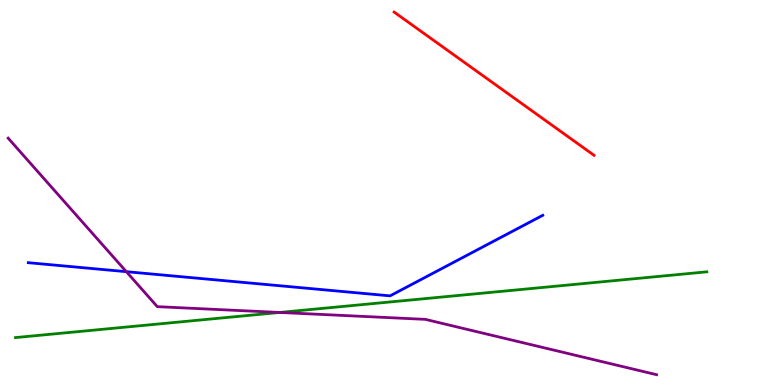[{'lines': ['blue', 'red'], 'intersections': []}, {'lines': ['green', 'red'], 'intersections': []}, {'lines': ['purple', 'red'], 'intersections': []}, {'lines': ['blue', 'green'], 'intersections': []}, {'lines': ['blue', 'purple'], 'intersections': [{'x': 1.63, 'y': 2.94}]}, {'lines': ['green', 'purple'], 'intersections': [{'x': 3.61, 'y': 1.88}]}]